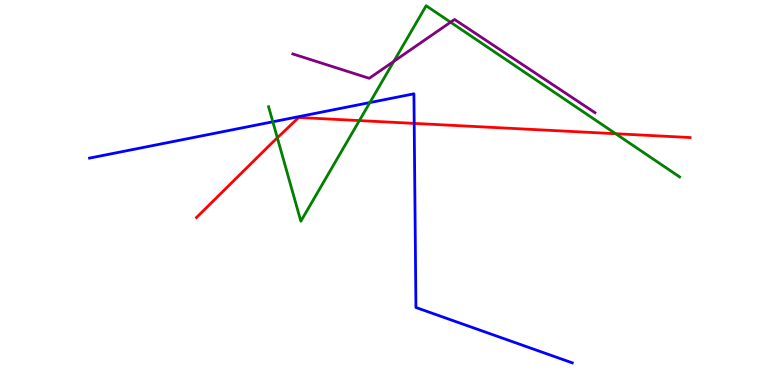[{'lines': ['blue', 'red'], 'intersections': [{'x': 5.34, 'y': 6.79}]}, {'lines': ['green', 'red'], 'intersections': [{'x': 3.58, 'y': 6.42}, {'x': 4.64, 'y': 6.87}, {'x': 7.94, 'y': 6.53}]}, {'lines': ['purple', 'red'], 'intersections': []}, {'lines': ['blue', 'green'], 'intersections': [{'x': 3.52, 'y': 6.84}, {'x': 4.77, 'y': 7.34}]}, {'lines': ['blue', 'purple'], 'intersections': []}, {'lines': ['green', 'purple'], 'intersections': [{'x': 5.08, 'y': 8.41}, {'x': 5.81, 'y': 9.42}]}]